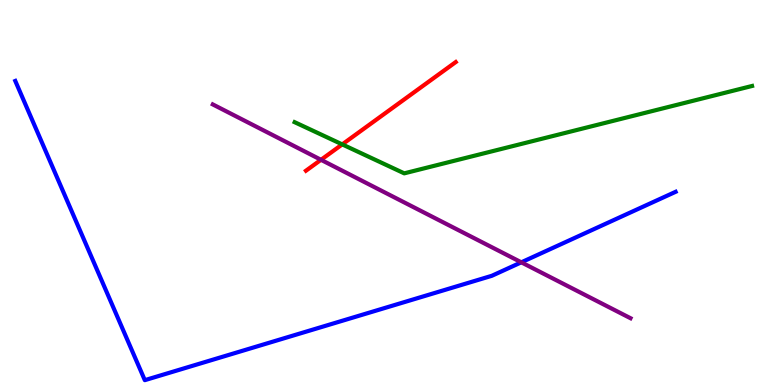[{'lines': ['blue', 'red'], 'intersections': []}, {'lines': ['green', 'red'], 'intersections': [{'x': 4.42, 'y': 6.25}]}, {'lines': ['purple', 'red'], 'intersections': [{'x': 4.14, 'y': 5.85}]}, {'lines': ['blue', 'green'], 'intersections': []}, {'lines': ['blue', 'purple'], 'intersections': [{'x': 6.73, 'y': 3.19}]}, {'lines': ['green', 'purple'], 'intersections': []}]